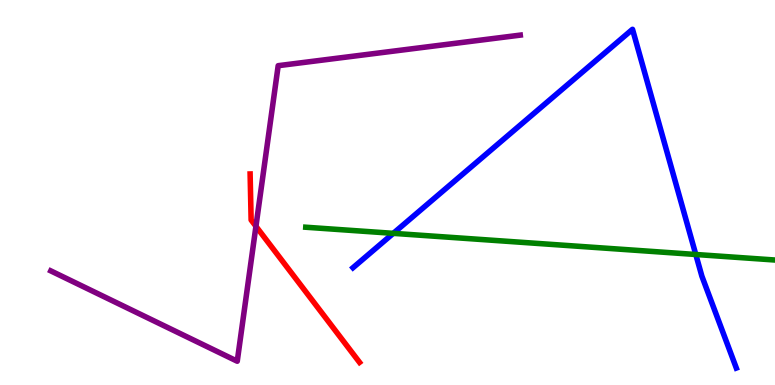[{'lines': ['blue', 'red'], 'intersections': []}, {'lines': ['green', 'red'], 'intersections': []}, {'lines': ['purple', 'red'], 'intersections': [{'x': 3.3, 'y': 4.12}]}, {'lines': ['blue', 'green'], 'intersections': [{'x': 5.07, 'y': 3.94}, {'x': 8.98, 'y': 3.39}]}, {'lines': ['blue', 'purple'], 'intersections': []}, {'lines': ['green', 'purple'], 'intersections': []}]